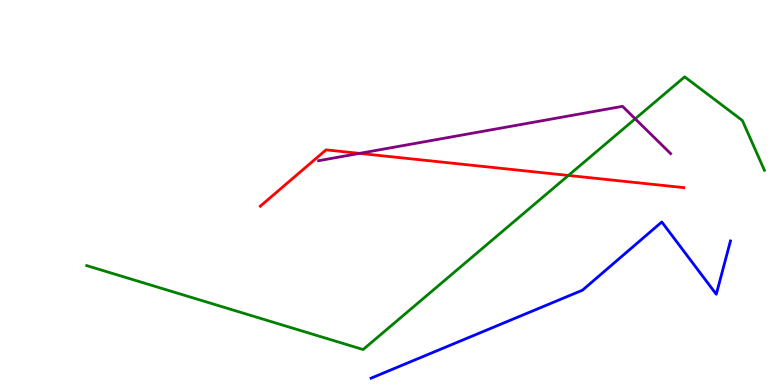[{'lines': ['blue', 'red'], 'intersections': []}, {'lines': ['green', 'red'], 'intersections': [{'x': 7.33, 'y': 5.44}]}, {'lines': ['purple', 'red'], 'intersections': [{'x': 4.64, 'y': 6.02}]}, {'lines': ['blue', 'green'], 'intersections': []}, {'lines': ['blue', 'purple'], 'intersections': []}, {'lines': ['green', 'purple'], 'intersections': [{'x': 8.2, 'y': 6.91}]}]